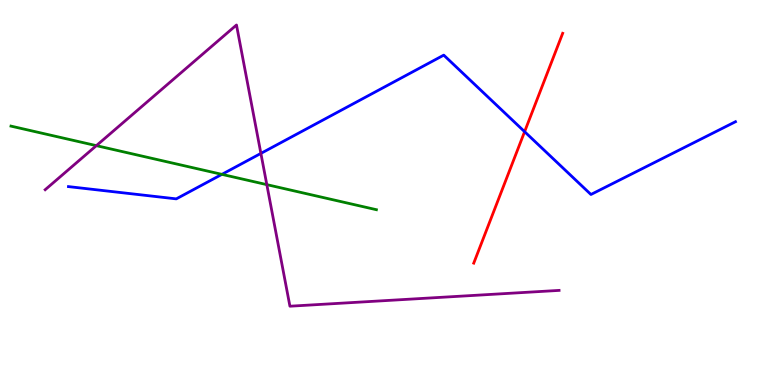[{'lines': ['blue', 'red'], 'intersections': [{'x': 6.77, 'y': 6.58}]}, {'lines': ['green', 'red'], 'intersections': []}, {'lines': ['purple', 'red'], 'intersections': []}, {'lines': ['blue', 'green'], 'intersections': [{'x': 2.86, 'y': 5.47}]}, {'lines': ['blue', 'purple'], 'intersections': [{'x': 3.37, 'y': 6.02}]}, {'lines': ['green', 'purple'], 'intersections': [{'x': 1.24, 'y': 6.22}, {'x': 3.44, 'y': 5.2}]}]